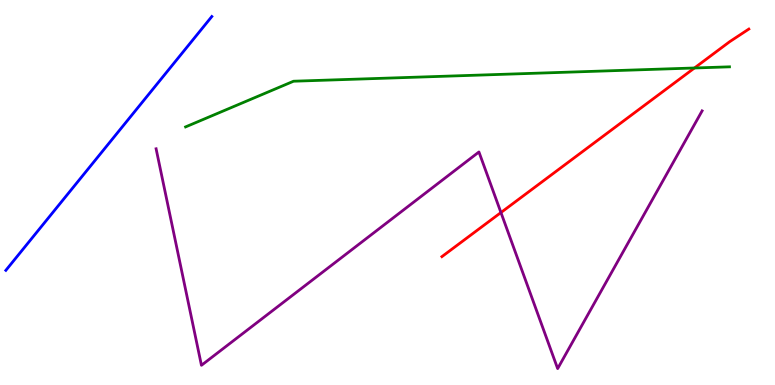[{'lines': ['blue', 'red'], 'intersections': []}, {'lines': ['green', 'red'], 'intersections': [{'x': 8.96, 'y': 8.23}]}, {'lines': ['purple', 'red'], 'intersections': [{'x': 6.46, 'y': 4.48}]}, {'lines': ['blue', 'green'], 'intersections': []}, {'lines': ['blue', 'purple'], 'intersections': []}, {'lines': ['green', 'purple'], 'intersections': []}]